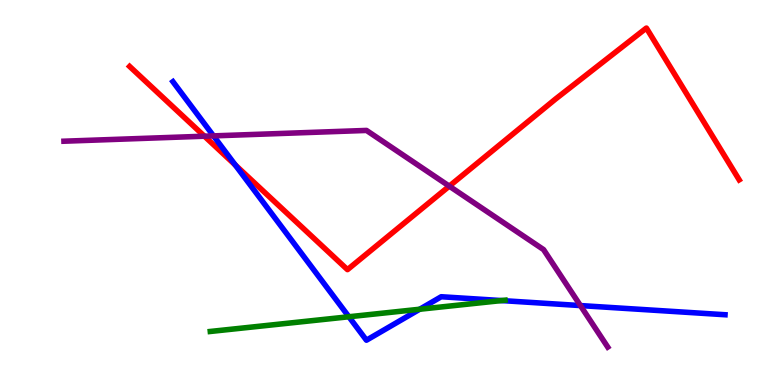[{'lines': ['blue', 'red'], 'intersections': [{'x': 3.04, 'y': 5.72}]}, {'lines': ['green', 'red'], 'intersections': []}, {'lines': ['purple', 'red'], 'intersections': [{'x': 2.64, 'y': 6.46}, {'x': 5.8, 'y': 5.16}]}, {'lines': ['blue', 'green'], 'intersections': [{'x': 4.5, 'y': 1.77}, {'x': 5.42, 'y': 1.97}, {'x': 6.47, 'y': 2.19}]}, {'lines': ['blue', 'purple'], 'intersections': [{'x': 2.75, 'y': 6.47}, {'x': 7.49, 'y': 2.06}]}, {'lines': ['green', 'purple'], 'intersections': []}]